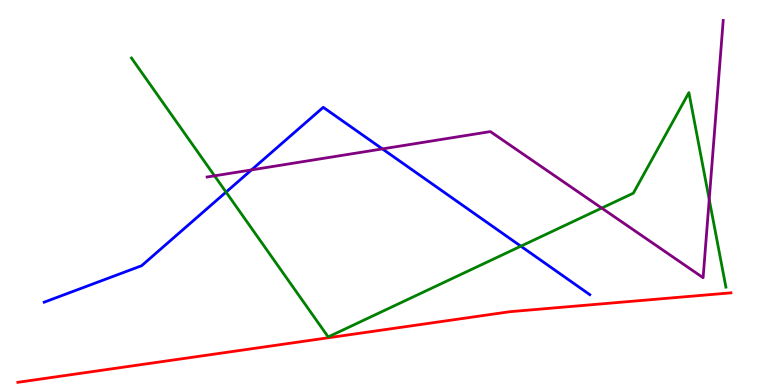[{'lines': ['blue', 'red'], 'intersections': []}, {'lines': ['green', 'red'], 'intersections': []}, {'lines': ['purple', 'red'], 'intersections': []}, {'lines': ['blue', 'green'], 'intersections': [{'x': 2.92, 'y': 5.01}, {'x': 6.72, 'y': 3.61}]}, {'lines': ['blue', 'purple'], 'intersections': [{'x': 3.25, 'y': 5.59}, {'x': 4.93, 'y': 6.13}]}, {'lines': ['green', 'purple'], 'intersections': [{'x': 2.77, 'y': 5.43}, {'x': 7.76, 'y': 4.6}, {'x': 9.15, 'y': 4.82}]}]